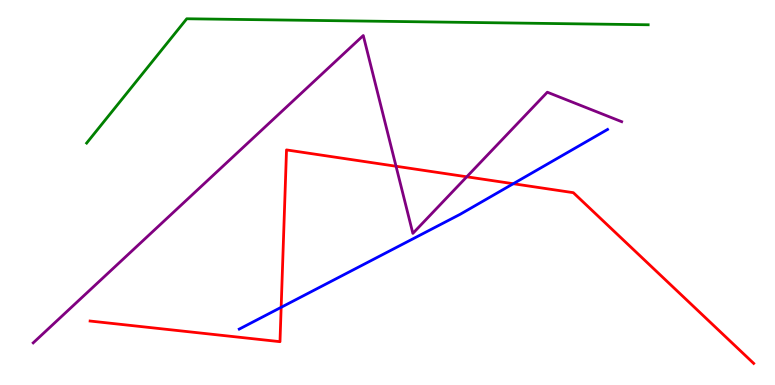[{'lines': ['blue', 'red'], 'intersections': [{'x': 3.63, 'y': 2.02}, {'x': 6.62, 'y': 5.23}]}, {'lines': ['green', 'red'], 'intersections': []}, {'lines': ['purple', 'red'], 'intersections': [{'x': 5.11, 'y': 5.68}, {'x': 6.02, 'y': 5.41}]}, {'lines': ['blue', 'green'], 'intersections': []}, {'lines': ['blue', 'purple'], 'intersections': []}, {'lines': ['green', 'purple'], 'intersections': []}]